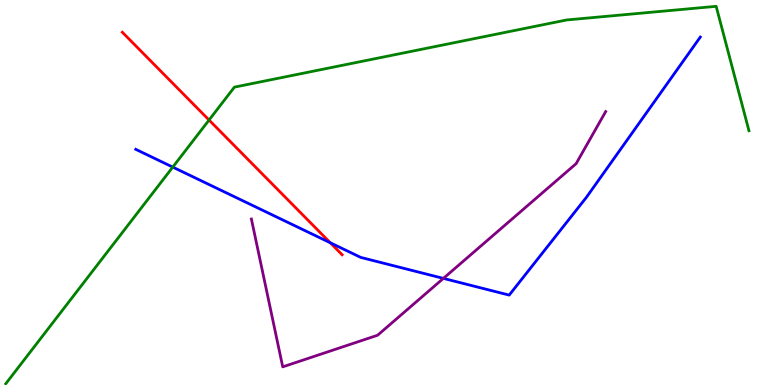[{'lines': ['blue', 'red'], 'intersections': [{'x': 4.26, 'y': 3.69}]}, {'lines': ['green', 'red'], 'intersections': [{'x': 2.7, 'y': 6.88}]}, {'lines': ['purple', 'red'], 'intersections': []}, {'lines': ['blue', 'green'], 'intersections': [{'x': 2.23, 'y': 5.66}]}, {'lines': ['blue', 'purple'], 'intersections': [{'x': 5.72, 'y': 2.77}]}, {'lines': ['green', 'purple'], 'intersections': []}]